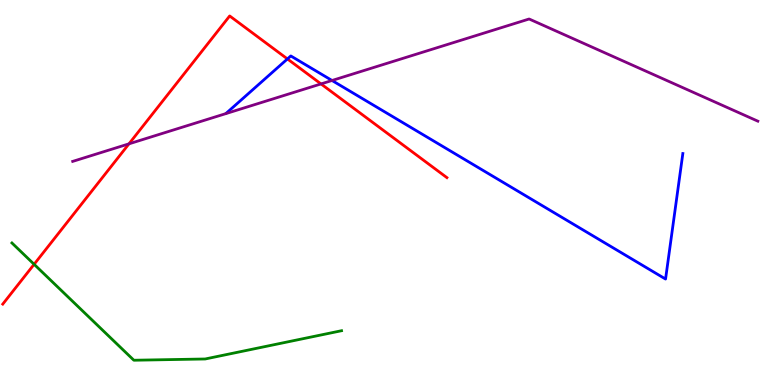[{'lines': ['blue', 'red'], 'intersections': [{'x': 3.71, 'y': 8.47}]}, {'lines': ['green', 'red'], 'intersections': [{'x': 0.44, 'y': 3.13}]}, {'lines': ['purple', 'red'], 'intersections': [{'x': 1.66, 'y': 6.26}, {'x': 4.14, 'y': 7.82}]}, {'lines': ['blue', 'green'], 'intersections': []}, {'lines': ['blue', 'purple'], 'intersections': [{'x': 4.28, 'y': 7.91}]}, {'lines': ['green', 'purple'], 'intersections': []}]